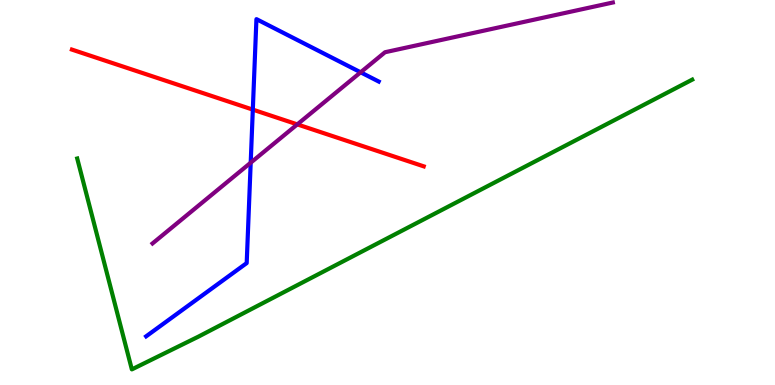[{'lines': ['blue', 'red'], 'intersections': [{'x': 3.26, 'y': 7.15}]}, {'lines': ['green', 'red'], 'intersections': []}, {'lines': ['purple', 'red'], 'intersections': [{'x': 3.84, 'y': 6.77}]}, {'lines': ['blue', 'green'], 'intersections': []}, {'lines': ['blue', 'purple'], 'intersections': [{'x': 3.23, 'y': 5.77}, {'x': 4.65, 'y': 8.12}]}, {'lines': ['green', 'purple'], 'intersections': []}]